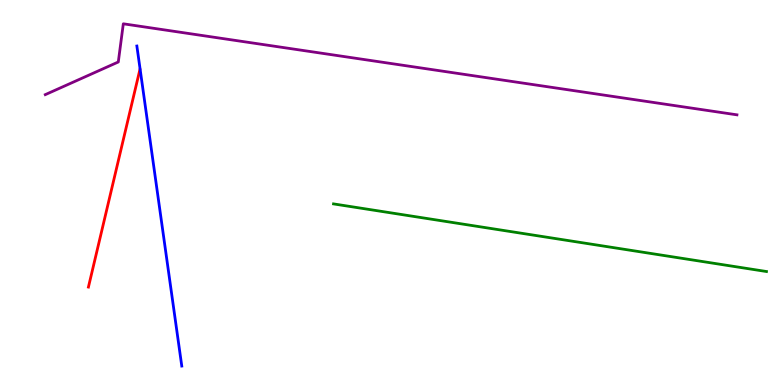[{'lines': ['blue', 'red'], 'intersections': []}, {'lines': ['green', 'red'], 'intersections': []}, {'lines': ['purple', 'red'], 'intersections': []}, {'lines': ['blue', 'green'], 'intersections': []}, {'lines': ['blue', 'purple'], 'intersections': []}, {'lines': ['green', 'purple'], 'intersections': []}]